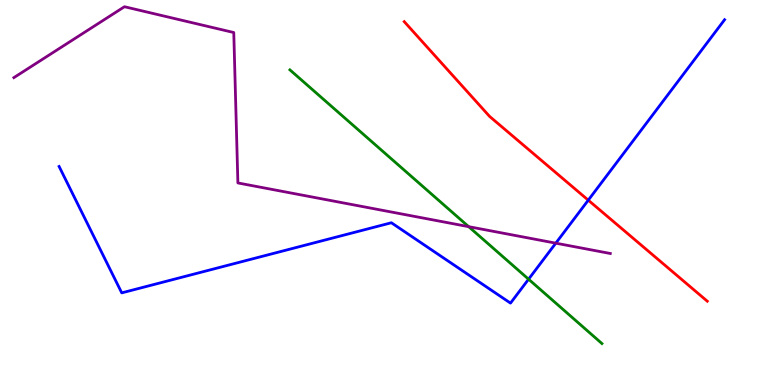[{'lines': ['blue', 'red'], 'intersections': [{'x': 7.59, 'y': 4.8}]}, {'lines': ['green', 'red'], 'intersections': []}, {'lines': ['purple', 'red'], 'intersections': []}, {'lines': ['blue', 'green'], 'intersections': [{'x': 6.82, 'y': 2.75}]}, {'lines': ['blue', 'purple'], 'intersections': [{'x': 7.17, 'y': 3.68}]}, {'lines': ['green', 'purple'], 'intersections': [{'x': 6.05, 'y': 4.11}]}]